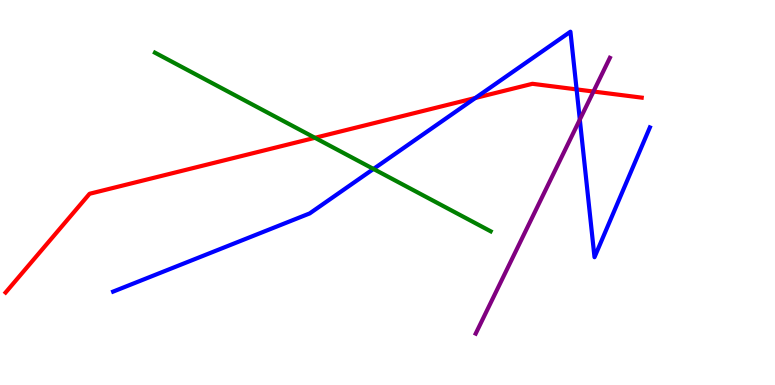[{'lines': ['blue', 'red'], 'intersections': [{'x': 6.13, 'y': 7.46}, {'x': 7.44, 'y': 7.68}]}, {'lines': ['green', 'red'], 'intersections': [{'x': 4.06, 'y': 6.42}]}, {'lines': ['purple', 'red'], 'intersections': [{'x': 7.66, 'y': 7.62}]}, {'lines': ['blue', 'green'], 'intersections': [{'x': 4.82, 'y': 5.61}]}, {'lines': ['blue', 'purple'], 'intersections': [{'x': 7.48, 'y': 6.89}]}, {'lines': ['green', 'purple'], 'intersections': []}]